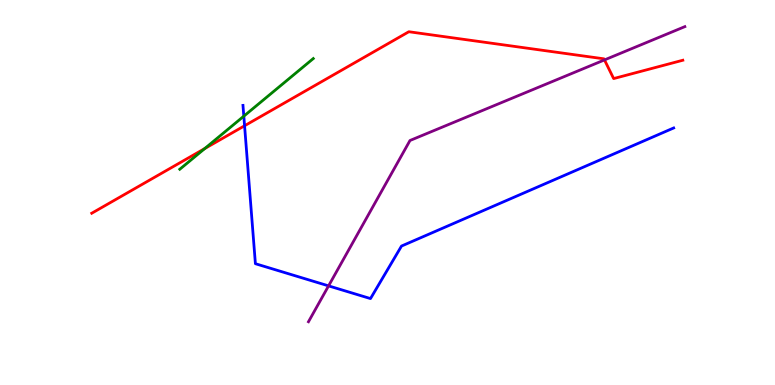[{'lines': ['blue', 'red'], 'intersections': [{'x': 3.16, 'y': 6.73}]}, {'lines': ['green', 'red'], 'intersections': [{'x': 2.64, 'y': 6.14}]}, {'lines': ['purple', 'red'], 'intersections': [{'x': 7.8, 'y': 8.44}]}, {'lines': ['blue', 'green'], 'intersections': [{'x': 3.15, 'y': 6.98}]}, {'lines': ['blue', 'purple'], 'intersections': [{'x': 4.24, 'y': 2.57}]}, {'lines': ['green', 'purple'], 'intersections': []}]